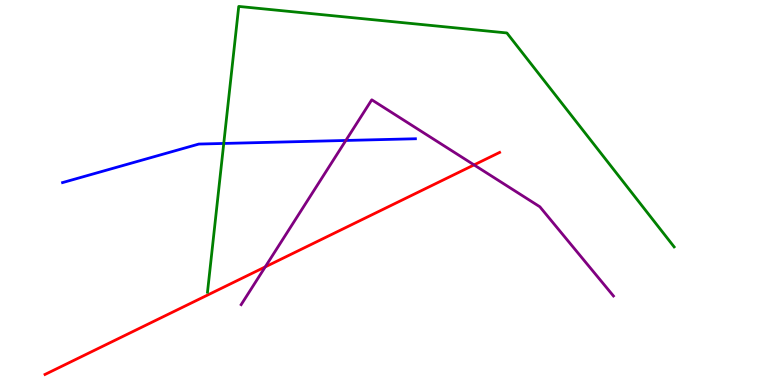[{'lines': ['blue', 'red'], 'intersections': []}, {'lines': ['green', 'red'], 'intersections': []}, {'lines': ['purple', 'red'], 'intersections': [{'x': 3.42, 'y': 3.07}, {'x': 6.12, 'y': 5.72}]}, {'lines': ['blue', 'green'], 'intersections': [{'x': 2.89, 'y': 6.27}]}, {'lines': ['blue', 'purple'], 'intersections': [{'x': 4.46, 'y': 6.35}]}, {'lines': ['green', 'purple'], 'intersections': []}]